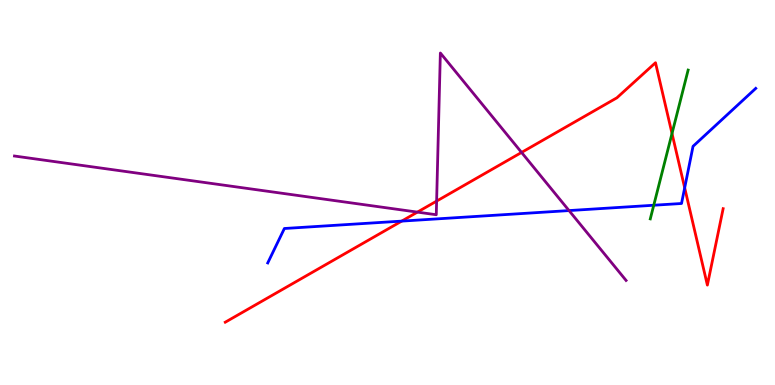[{'lines': ['blue', 'red'], 'intersections': [{'x': 5.18, 'y': 4.26}, {'x': 8.83, 'y': 5.12}]}, {'lines': ['green', 'red'], 'intersections': [{'x': 8.67, 'y': 6.53}]}, {'lines': ['purple', 'red'], 'intersections': [{'x': 5.39, 'y': 4.49}, {'x': 5.63, 'y': 4.78}, {'x': 6.73, 'y': 6.04}]}, {'lines': ['blue', 'green'], 'intersections': [{'x': 8.44, 'y': 4.67}]}, {'lines': ['blue', 'purple'], 'intersections': [{'x': 7.34, 'y': 4.53}]}, {'lines': ['green', 'purple'], 'intersections': []}]